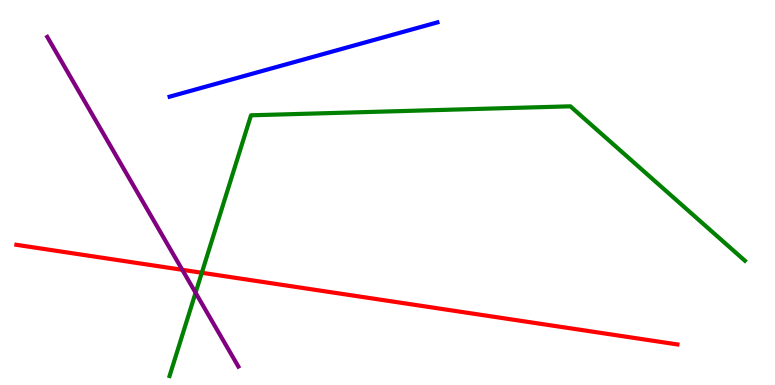[{'lines': ['blue', 'red'], 'intersections': []}, {'lines': ['green', 'red'], 'intersections': [{'x': 2.6, 'y': 2.92}]}, {'lines': ['purple', 'red'], 'intersections': [{'x': 2.35, 'y': 2.99}]}, {'lines': ['blue', 'green'], 'intersections': []}, {'lines': ['blue', 'purple'], 'intersections': []}, {'lines': ['green', 'purple'], 'intersections': [{'x': 2.52, 'y': 2.4}]}]